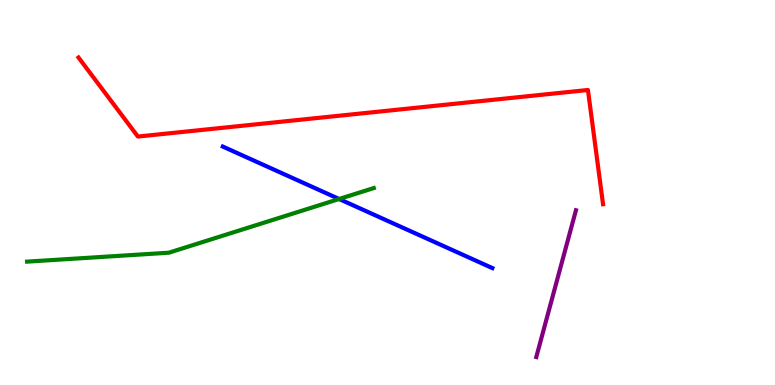[{'lines': ['blue', 'red'], 'intersections': []}, {'lines': ['green', 'red'], 'intersections': []}, {'lines': ['purple', 'red'], 'intersections': []}, {'lines': ['blue', 'green'], 'intersections': [{'x': 4.38, 'y': 4.83}]}, {'lines': ['blue', 'purple'], 'intersections': []}, {'lines': ['green', 'purple'], 'intersections': []}]